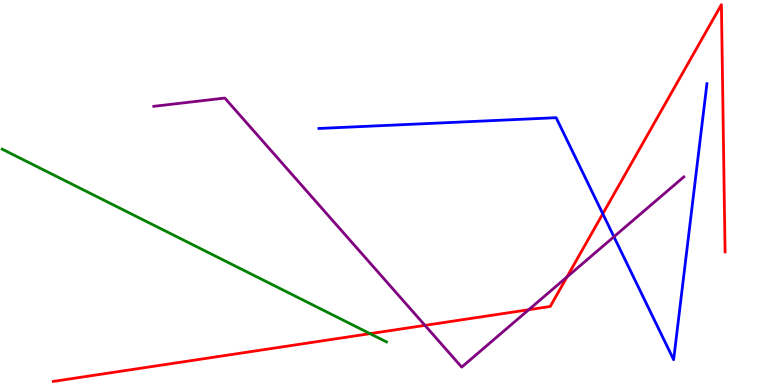[{'lines': ['blue', 'red'], 'intersections': [{'x': 7.78, 'y': 4.45}]}, {'lines': ['green', 'red'], 'intersections': [{'x': 4.77, 'y': 1.33}]}, {'lines': ['purple', 'red'], 'intersections': [{'x': 5.48, 'y': 1.55}, {'x': 6.82, 'y': 1.96}, {'x': 7.32, 'y': 2.81}]}, {'lines': ['blue', 'green'], 'intersections': []}, {'lines': ['blue', 'purple'], 'intersections': [{'x': 7.92, 'y': 3.85}]}, {'lines': ['green', 'purple'], 'intersections': []}]